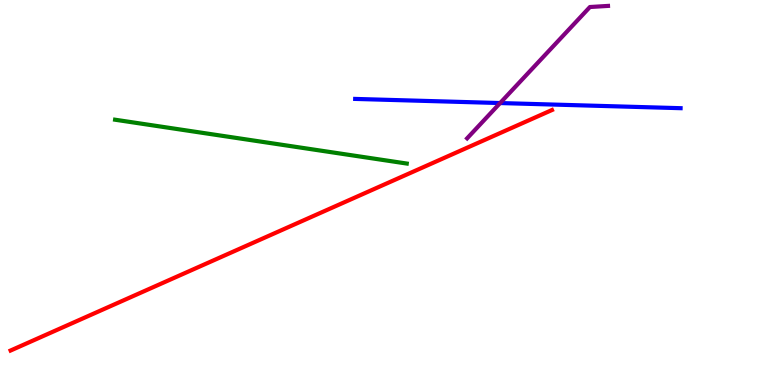[{'lines': ['blue', 'red'], 'intersections': []}, {'lines': ['green', 'red'], 'intersections': []}, {'lines': ['purple', 'red'], 'intersections': []}, {'lines': ['blue', 'green'], 'intersections': []}, {'lines': ['blue', 'purple'], 'intersections': [{'x': 6.45, 'y': 7.32}]}, {'lines': ['green', 'purple'], 'intersections': []}]